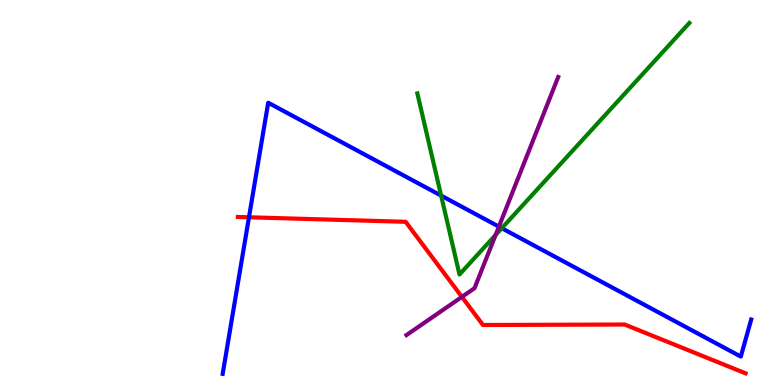[{'lines': ['blue', 'red'], 'intersections': [{'x': 3.21, 'y': 4.36}]}, {'lines': ['green', 'red'], 'intersections': []}, {'lines': ['purple', 'red'], 'intersections': [{'x': 5.96, 'y': 2.29}]}, {'lines': ['blue', 'green'], 'intersections': [{'x': 5.69, 'y': 4.92}, {'x': 6.47, 'y': 4.07}]}, {'lines': ['blue', 'purple'], 'intersections': [{'x': 6.44, 'y': 4.11}]}, {'lines': ['green', 'purple'], 'intersections': [{'x': 6.39, 'y': 3.9}]}]